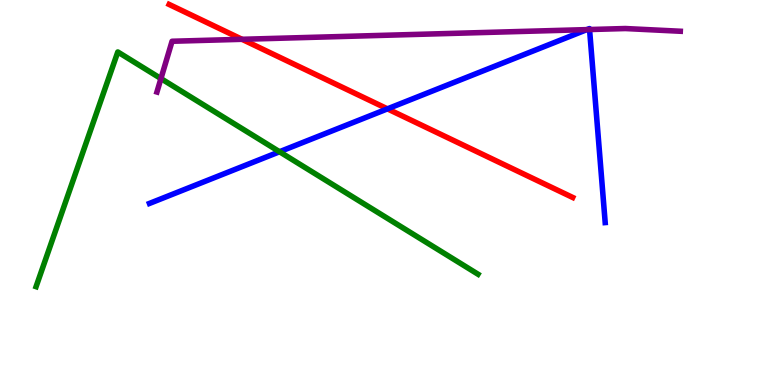[{'lines': ['blue', 'red'], 'intersections': [{'x': 5.0, 'y': 7.17}]}, {'lines': ['green', 'red'], 'intersections': []}, {'lines': ['purple', 'red'], 'intersections': [{'x': 3.12, 'y': 8.98}]}, {'lines': ['blue', 'green'], 'intersections': [{'x': 3.61, 'y': 6.06}]}, {'lines': ['blue', 'purple'], 'intersections': [{'x': 7.57, 'y': 9.23}, {'x': 7.61, 'y': 9.23}]}, {'lines': ['green', 'purple'], 'intersections': [{'x': 2.08, 'y': 7.96}]}]